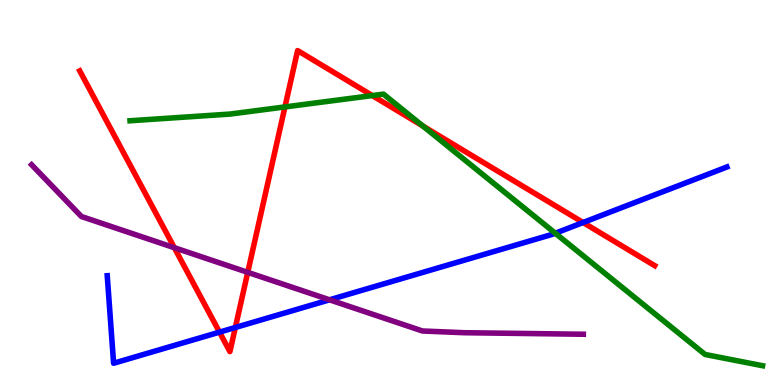[{'lines': ['blue', 'red'], 'intersections': [{'x': 2.83, 'y': 1.37}, {'x': 3.04, 'y': 1.49}, {'x': 7.52, 'y': 4.22}]}, {'lines': ['green', 'red'], 'intersections': [{'x': 3.68, 'y': 7.22}, {'x': 4.8, 'y': 7.52}, {'x': 5.46, 'y': 6.73}]}, {'lines': ['purple', 'red'], 'intersections': [{'x': 2.25, 'y': 3.57}, {'x': 3.2, 'y': 2.93}]}, {'lines': ['blue', 'green'], 'intersections': [{'x': 7.17, 'y': 3.94}]}, {'lines': ['blue', 'purple'], 'intersections': [{'x': 4.25, 'y': 2.21}]}, {'lines': ['green', 'purple'], 'intersections': []}]